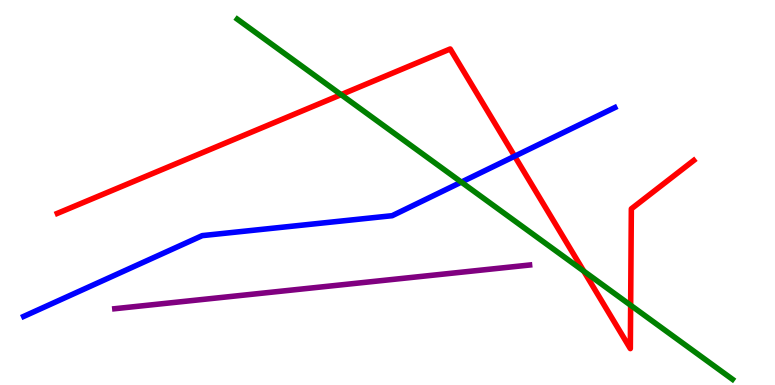[{'lines': ['blue', 'red'], 'intersections': [{'x': 6.64, 'y': 5.94}]}, {'lines': ['green', 'red'], 'intersections': [{'x': 4.4, 'y': 7.54}, {'x': 7.53, 'y': 2.96}, {'x': 8.14, 'y': 2.07}]}, {'lines': ['purple', 'red'], 'intersections': []}, {'lines': ['blue', 'green'], 'intersections': [{'x': 5.95, 'y': 5.27}]}, {'lines': ['blue', 'purple'], 'intersections': []}, {'lines': ['green', 'purple'], 'intersections': []}]